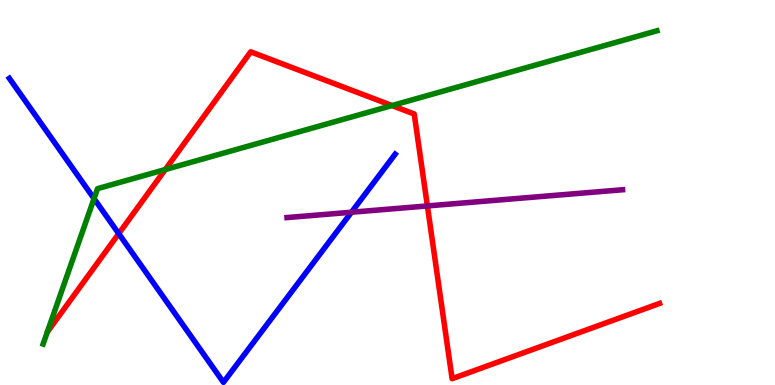[{'lines': ['blue', 'red'], 'intersections': [{'x': 1.53, 'y': 3.93}]}, {'lines': ['green', 'red'], 'intersections': [{'x': 2.13, 'y': 5.6}, {'x': 5.06, 'y': 7.26}]}, {'lines': ['purple', 'red'], 'intersections': [{'x': 5.51, 'y': 4.65}]}, {'lines': ['blue', 'green'], 'intersections': [{'x': 1.21, 'y': 4.84}]}, {'lines': ['blue', 'purple'], 'intersections': [{'x': 4.54, 'y': 4.49}]}, {'lines': ['green', 'purple'], 'intersections': []}]